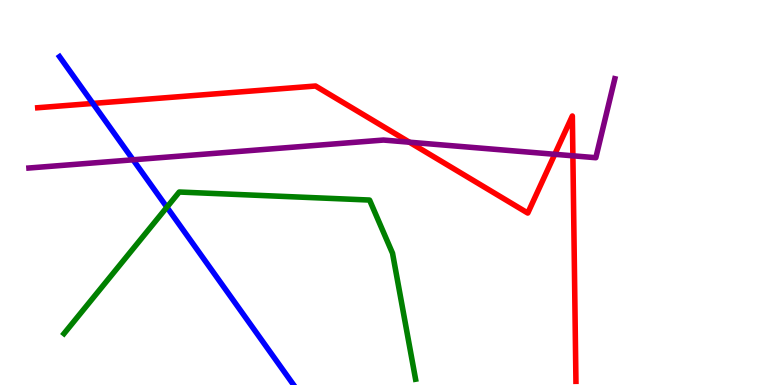[{'lines': ['blue', 'red'], 'intersections': [{'x': 1.2, 'y': 7.31}]}, {'lines': ['green', 'red'], 'intersections': []}, {'lines': ['purple', 'red'], 'intersections': [{'x': 5.28, 'y': 6.31}, {'x': 7.16, 'y': 5.99}, {'x': 7.39, 'y': 5.95}]}, {'lines': ['blue', 'green'], 'intersections': [{'x': 2.15, 'y': 4.62}]}, {'lines': ['blue', 'purple'], 'intersections': [{'x': 1.72, 'y': 5.85}]}, {'lines': ['green', 'purple'], 'intersections': []}]